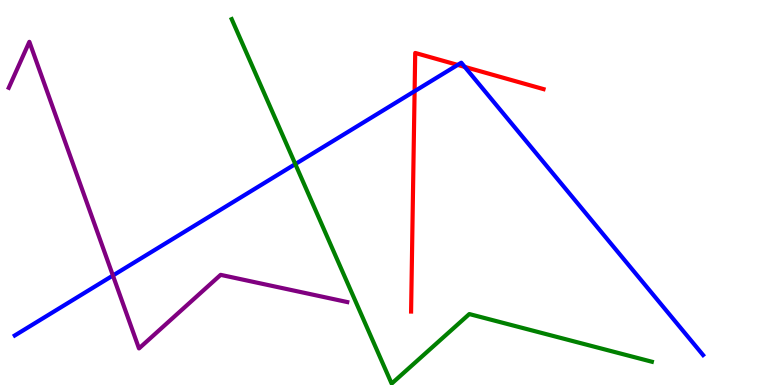[{'lines': ['blue', 'red'], 'intersections': [{'x': 5.35, 'y': 7.63}, {'x': 5.91, 'y': 8.31}, {'x': 6.0, 'y': 8.26}]}, {'lines': ['green', 'red'], 'intersections': []}, {'lines': ['purple', 'red'], 'intersections': []}, {'lines': ['blue', 'green'], 'intersections': [{'x': 3.81, 'y': 5.74}]}, {'lines': ['blue', 'purple'], 'intersections': [{'x': 1.46, 'y': 2.84}]}, {'lines': ['green', 'purple'], 'intersections': []}]